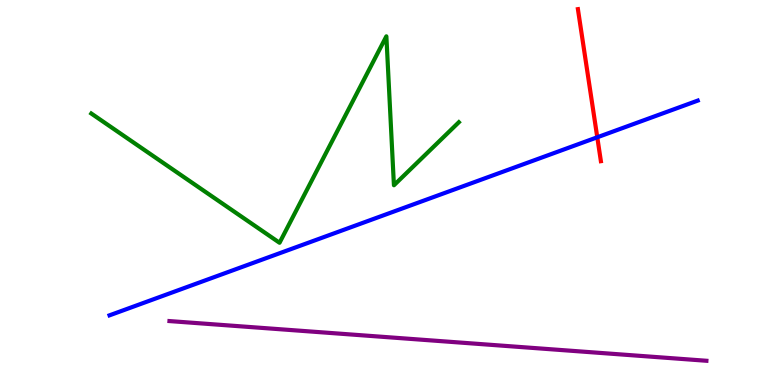[{'lines': ['blue', 'red'], 'intersections': [{'x': 7.71, 'y': 6.43}]}, {'lines': ['green', 'red'], 'intersections': []}, {'lines': ['purple', 'red'], 'intersections': []}, {'lines': ['blue', 'green'], 'intersections': []}, {'lines': ['blue', 'purple'], 'intersections': []}, {'lines': ['green', 'purple'], 'intersections': []}]